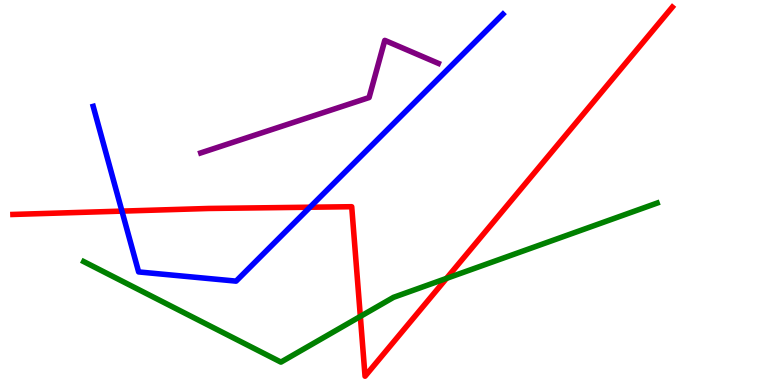[{'lines': ['blue', 'red'], 'intersections': [{'x': 1.57, 'y': 4.52}, {'x': 4.0, 'y': 4.62}]}, {'lines': ['green', 'red'], 'intersections': [{'x': 4.65, 'y': 1.78}, {'x': 5.76, 'y': 2.77}]}, {'lines': ['purple', 'red'], 'intersections': []}, {'lines': ['blue', 'green'], 'intersections': []}, {'lines': ['blue', 'purple'], 'intersections': []}, {'lines': ['green', 'purple'], 'intersections': []}]